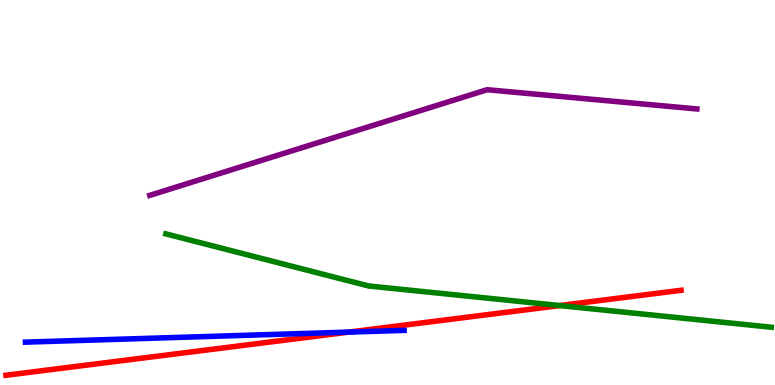[{'lines': ['blue', 'red'], 'intersections': [{'x': 4.5, 'y': 1.37}]}, {'lines': ['green', 'red'], 'intersections': [{'x': 7.22, 'y': 2.06}]}, {'lines': ['purple', 'red'], 'intersections': []}, {'lines': ['blue', 'green'], 'intersections': []}, {'lines': ['blue', 'purple'], 'intersections': []}, {'lines': ['green', 'purple'], 'intersections': []}]